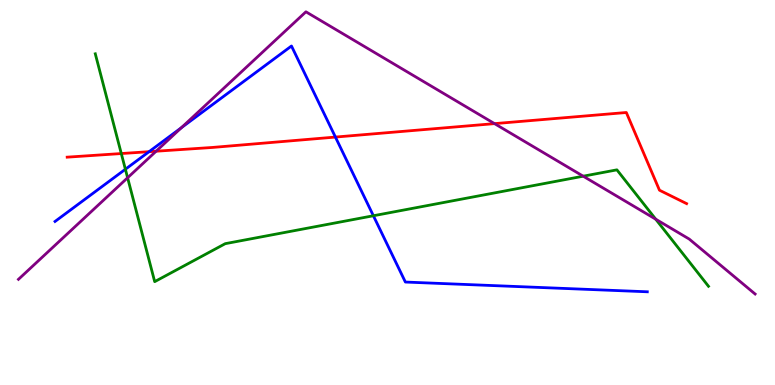[{'lines': ['blue', 'red'], 'intersections': [{'x': 1.92, 'y': 6.06}, {'x': 4.33, 'y': 6.44}]}, {'lines': ['green', 'red'], 'intersections': [{'x': 1.57, 'y': 6.01}]}, {'lines': ['purple', 'red'], 'intersections': [{'x': 2.01, 'y': 6.07}, {'x': 6.38, 'y': 6.79}]}, {'lines': ['blue', 'green'], 'intersections': [{'x': 1.62, 'y': 5.6}, {'x': 4.82, 'y': 4.4}]}, {'lines': ['blue', 'purple'], 'intersections': [{'x': 2.34, 'y': 6.68}]}, {'lines': ['green', 'purple'], 'intersections': [{'x': 1.65, 'y': 5.38}, {'x': 7.53, 'y': 5.42}, {'x': 8.46, 'y': 4.31}]}]